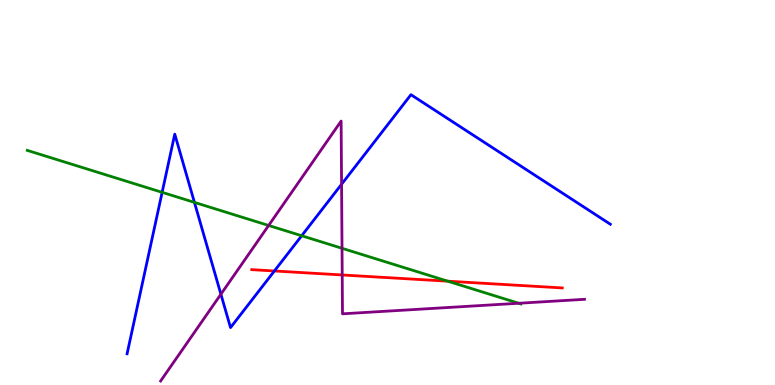[{'lines': ['blue', 'red'], 'intersections': [{'x': 3.54, 'y': 2.96}]}, {'lines': ['green', 'red'], 'intersections': [{'x': 5.78, 'y': 2.7}]}, {'lines': ['purple', 'red'], 'intersections': [{'x': 4.42, 'y': 2.86}]}, {'lines': ['blue', 'green'], 'intersections': [{'x': 2.09, 'y': 5.0}, {'x': 2.51, 'y': 4.74}, {'x': 3.89, 'y': 3.88}]}, {'lines': ['blue', 'purple'], 'intersections': [{'x': 2.85, 'y': 2.36}, {'x': 4.41, 'y': 5.21}]}, {'lines': ['green', 'purple'], 'intersections': [{'x': 3.47, 'y': 4.14}, {'x': 4.41, 'y': 3.55}, {'x': 6.69, 'y': 2.12}]}]